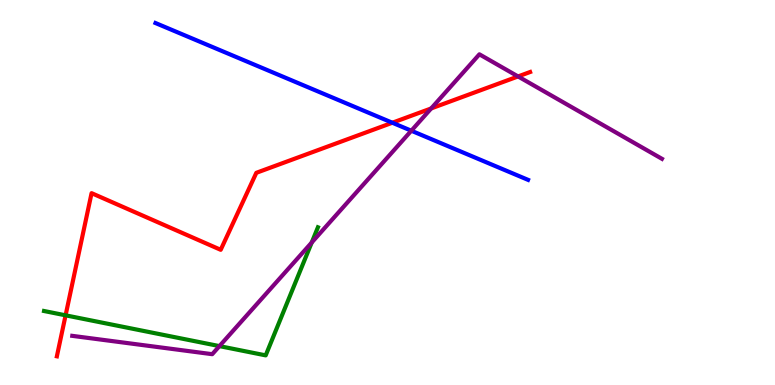[{'lines': ['blue', 'red'], 'intersections': [{'x': 5.06, 'y': 6.81}]}, {'lines': ['green', 'red'], 'intersections': [{'x': 0.846, 'y': 1.81}]}, {'lines': ['purple', 'red'], 'intersections': [{'x': 5.56, 'y': 7.18}, {'x': 6.68, 'y': 8.01}]}, {'lines': ['blue', 'green'], 'intersections': []}, {'lines': ['blue', 'purple'], 'intersections': [{'x': 5.31, 'y': 6.6}]}, {'lines': ['green', 'purple'], 'intersections': [{'x': 2.83, 'y': 1.01}, {'x': 4.02, 'y': 3.7}]}]